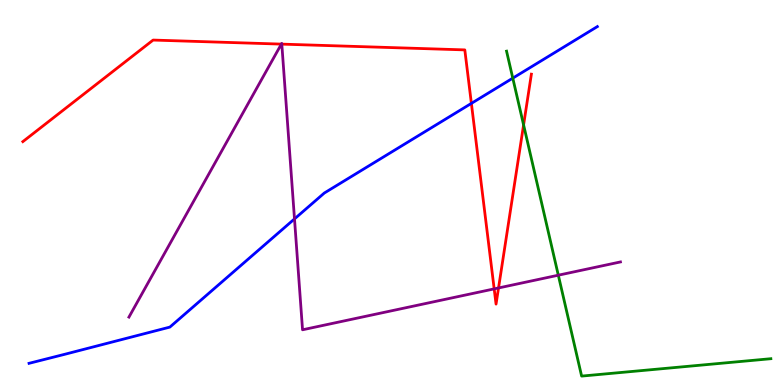[{'lines': ['blue', 'red'], 'intersections': [{'x': 6.08, 'y': 7.31}]}, {'lines': ['green', 'red'], 'intersections': [{'x': 6.76, 'y': 6.76}]}, {'lines': ['purple', 'red'], 'intersections': [{'x': 3.63, 'y': 8.85}, {'x': 3.64, 'y': 8.85}, {'x': 6.38, 'y': 2.5}, {'x': 6.43, 'y': 2.52}]}, {'lines': ['blue', 'green'], 'intersections': [{'x': 6.62, 'y': 7.97}]}, {'lines': ['blue', 'purple'], 'intersections': [{'x': 3.8, 'y': 4.31}]}, {'lines': ['green', 'purple'], 'intersections': [{'x': 7.2, 'y': 2.85}]}]